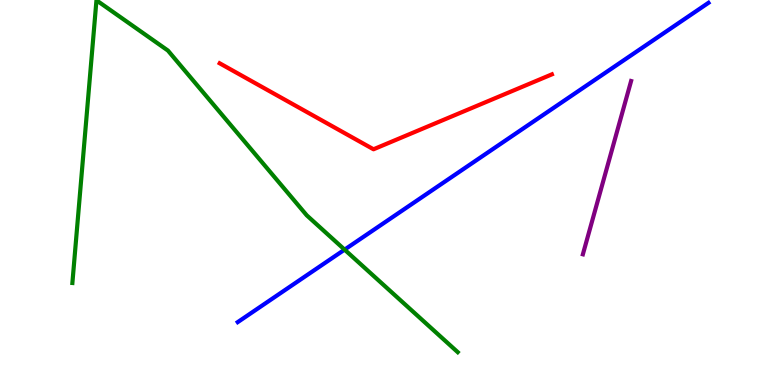[{'lines': ['blue', 'red'], 'intersections': []}, {'lines': ['green', 'red'], 'intersections': []}, {'lines': ['purple', 'red'], 'intersections': []}, {'lines': ['blue', 'green'], 'intersections': [{'x': 4.45, 'y': 3.52}]}, {'lines': ['blue', 'purple'], 'intersections': []}, {'lines': ['green', 'purple'], 'intersections': []}]